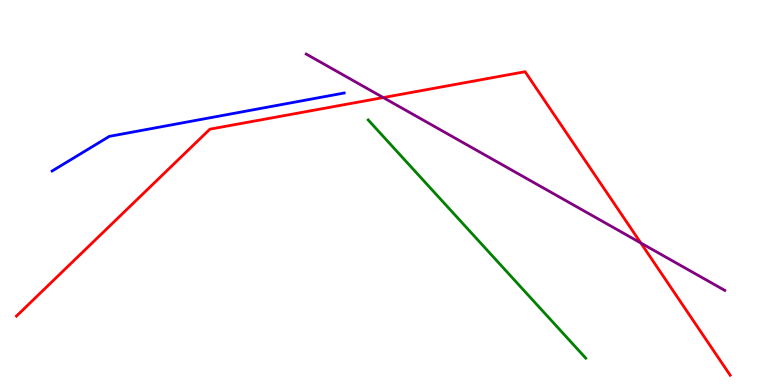[{'lines': ['blue', 'red'], 'intersections': []}, {'lines': ['green', 'red'], 'intersections': []}, {'lines': ['purple', 'red'], 'intersections': [{'x': 4.95, 'y': 7.47}, {'x': 8.27, 'y': 3.69}]}, {'lines': ['blue', 'green'], 'intersections': []}, {'lines': ['blue', 'purple'], 'intersections': []}, {'lines': ['green', 'purple'], 'intersections': []}]